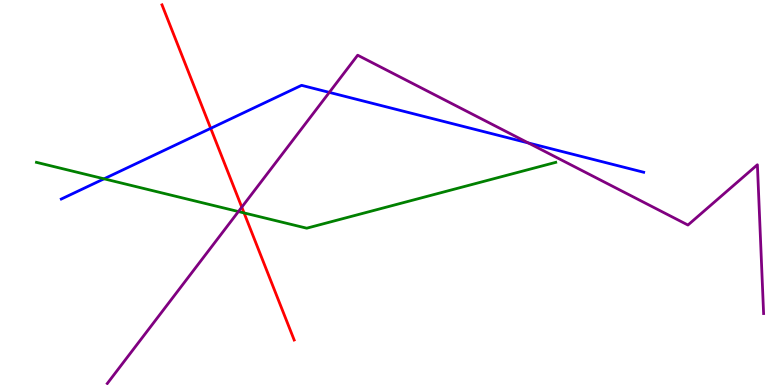[{'lines': ['blue', 'red'], 'intersections': [{'x': 2.72, 'y': 6.67}]}, {'lines': ['green', 'red'], 'intersections': [{'x': 3.15, 'y': 4.47}]}, {'lines': ['purple', 'red'], 'intersections': [{'x': 3.12, 'y': 4.62}]}, {'lines': ['blue', 'green'], 'intersections': [{'x': 1.34, 'y': 5.36}]}, {'lines': ['blue', 'purple'], 'intersections': [{'x': 4.25, 'y': 7.6}, {'x': 6.82, 'y': 6.29}]}, {'lines': ['green', 'purple'], 'intersections': [{'x': 3.08, 'y': 4.51}]}]